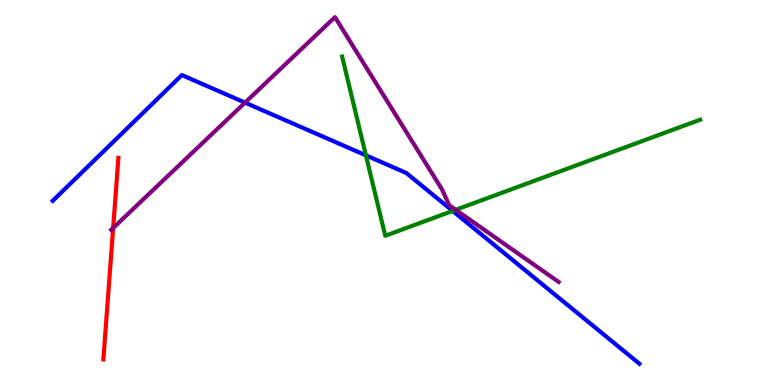[{'lines': ['blue', 'red'], 'intersections': []}, {'lines': ['green', 'red'], 'intersections': []}, {'lines': ['purple', 'red'], 'intersections': [{'x': 1.46, 'y': 4.08}]}, {'lines': ['blue', 'green'], 'intersections': [{'x': 4.72, 'y': 5.96}, {'x': 5.84, 'y': 4.52}]}, {'lines': ['blue', 'purple'], 'intersections': [{'x': 3.16, 'y': 7.33}]}, {'lines': ['green', 'purple'], 'intersections': [{'x': 5.88, 'y': 4.55}]}]